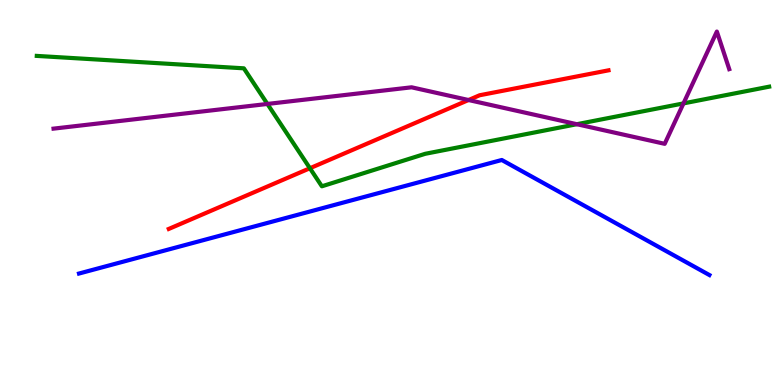[{'lines': ['blue', 'red'], 'intersections': []}, {'lines': ['green', 'red'], 'intersections': [{'x': 4.0, 'y': 5.63}]}, {'lines': ['purple', 'red'], 'intersections': [{'x': 6.05, 'y': 7.4}]}, {'lines': ['blue', 'green'], 'intersections': []}, {'lines': ['blue', 'purple'], 'intersections': []}, {'lines': ['green', 'purple'], 'intersections': [{'x': 3.45, 'y': 7.3}, {'x': 7.44, 'y': 6.77}, {'x': 8.82, 'y': 7.31}]}]